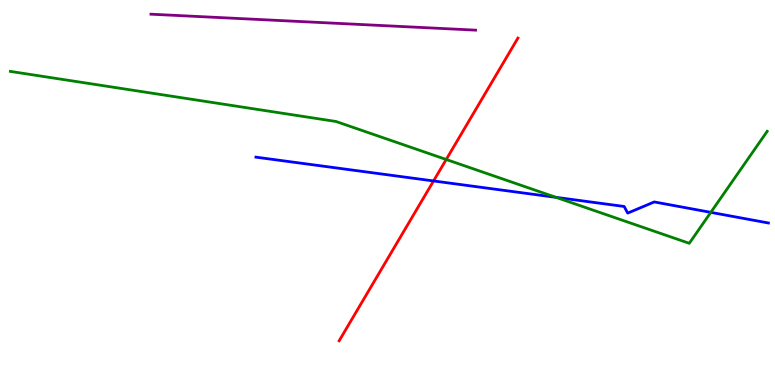[{'lines': ['blue', 'red'], 'intersections': [{'x': 5.59, 'y': 5.3}]}, {'lines': ['green', 'red'], 'intersections': [{'x': 5.76, 'y': 5.86}]}, {'lines': ['purple', 'red'], 'intersections': []}, {'lines': ['blue', 'green'], 'intersections': [{'x': 7.17, 'y': 4.87}, {'x': 9.17, 'y': 4.48}]}, {'lines': ['blue', 'purple'], 'intersections': []}, {'lines': ['green', 'purple'], 'intersections': []}]